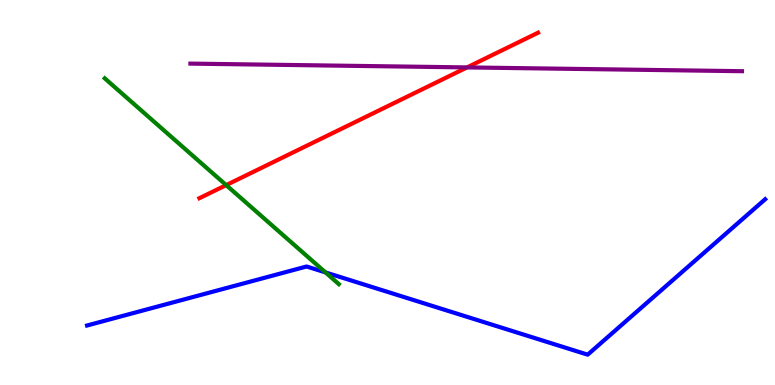[{'lines': ['blue', 'red'], 'intersections': []}, {'lines': ['green', 'red'], 'intersections': [{'x': 2.92, 'y': 5.19}]}, {'lines': ['purple', 'red'], 'intersections': [{'x': 6.03, 'y': 8.25}]}, {'lines': ['blue', 'green'], 'intersections': [{'x': 4.2, 'y': 2.92}]}, {'lines': ['blue', 'purple'], 'intersections': []}, {'lines': ['green', 'purple'], 'intersections': []}]